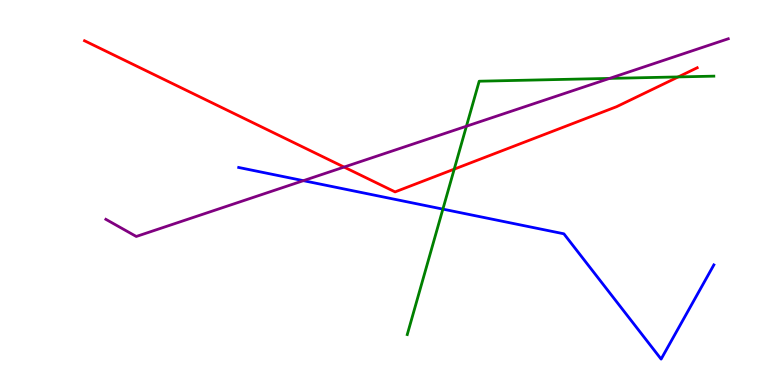[{'lines': ['blue', 'red'], 'intersections': []}, {'lines': ['green', 'red'], 'intersections': [{'x': 5.86, 'y': 5.61}, {'x': 8.75, 'y': 8.0}]}, {'lines': ['purple', 'red'], 'intersections': [{'x': 4.44, 'y': 5.66}]}, {'lines': ['blue', 'green'], 'intersections': [{'x': 5.71, 'y': 4.57}]}, {'lines': ['blue', 'purple'], 'intersections': [{'x': 3.91, 'y': 5.31}]}, {'lines': ['green', 'purple'], 'intersections': [{'x': 6.02, 'y': 6.72}, {'x': 7.87, 'y': 7.96}]}]